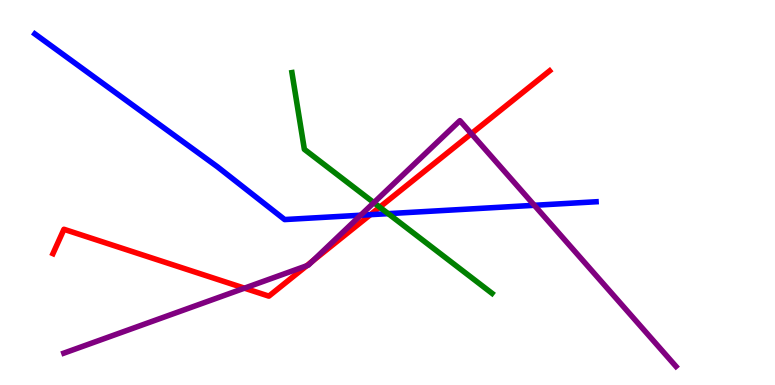[{'lines': ['blue', 'red'], 'intersections': [{'x': 4.78, 'y': 4.42}]}, {'lines': ['green', 'red'], 'intersections': [{'x': 4.9, 'y': 4.62}]}, {'lines': ['purple', 'red'], 'intersections': [{'x': 3.15, 'y': 2.52}, {'x': 3.96, 'y': 3.1}, {'x': 4.04, 'y': 3.22}, {'x': 6.08, 'y': 6.53}]}, {'lines': ['blue', 'green'], 'intersections': [{'x': 5.01, 'y': 4.45}]}, {'lines': ['blue', 'purple'], 'intersections': [{'x': 4.65, 'y': 4.41}, {'x': 6.89, 'y': 4.67}]}, {'lines': ['green', 'purple'], 'intersections': [{'x': 4.82, 'y': 4.74}]}]